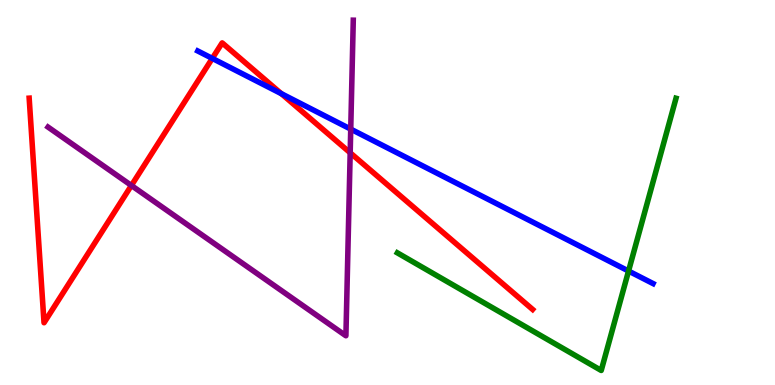[{'lines': ['blue', 'red'], 'intersections': [{'x': 2.74, 'y': 8.48}, {'x': 3.63, 'y': 7.57}]}, {'lines': ['green', 'red'], 'intersections': []}, {'lines': ['purple', 'red'], 'intersections': [{'x': 1.7, 'y': 5.18}, {'x': 4.52, 'y': 6.03}]}, {'lines': ['blue', 'green'], 'intersections': [{'x': 8.11, 'y': 2.96}]}, {'lines': ['blue', 'purple'], 'intersections': [{'x': 4.53, 'y': 6.65}]}, {'lines': ['green', 'purple'], 'intersections': []}]